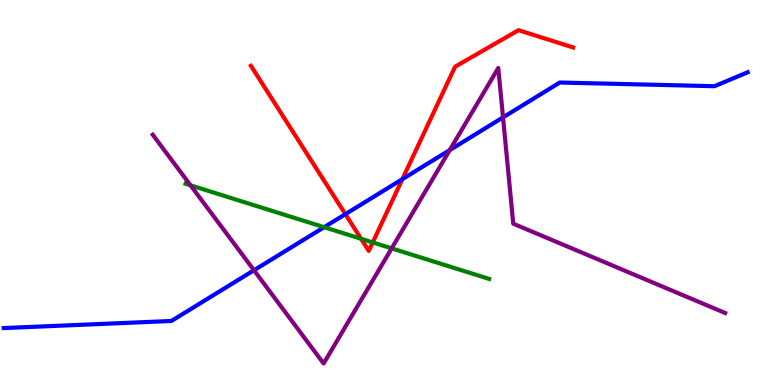[{'lines': ['blue', 'red'], 'intersections': [{'x': 4.46, 'y': 4.44}, {'x': 5.19, 'y': 5.35}]}, {'lines': ['green', 'red'], 'intersections': [{'x': 4.66, 'y': 3.8}, {'x': 4.81, 'y': 3.7}]}, {'lines': ['purple', 'red'], 'intersections': []}, {'lines': ['blue', 'green'], 'intersections': [{'x': 4.18, 'y': 4.1}]}, {'lines': ['blue', 'purple'], 'intersections': [{'x': 3.28, 'y': 2.98}, {'x': 5.8, 'y': 6.1}, {'x': 6.49, 'y': 6.95}]}, {'lines': ['green', 'purple'], 'intersections': [{'x': 2.46, 'y': 5.19}, {'x': 5.05, 'y': 3.55}]}]